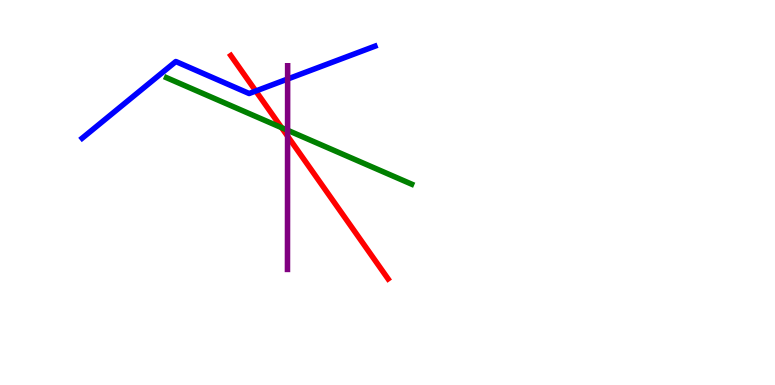[{'lines': ['blue', 'red'], 'intersections': [{'x': 3.3, 'y': 7.64}]}, {'lines': ['green', 'red'], 'intersections': [{'x': 3.63, 'y': 6.68}]}, {'lines': ['purple', 'red'], 'intersections': [{'x': 3.71, 'y': 6.46}]}, {'lines': ['blue', 'green'], 'intersections': []}, {'lines': ['blue', 'purple'], 'intersections': [{'x': 3.71, 'y': 7.95}]}, {'lines': ['green', 'purple'], 'intersections': [{'x': 3.71, 'y': 6.62}]}]